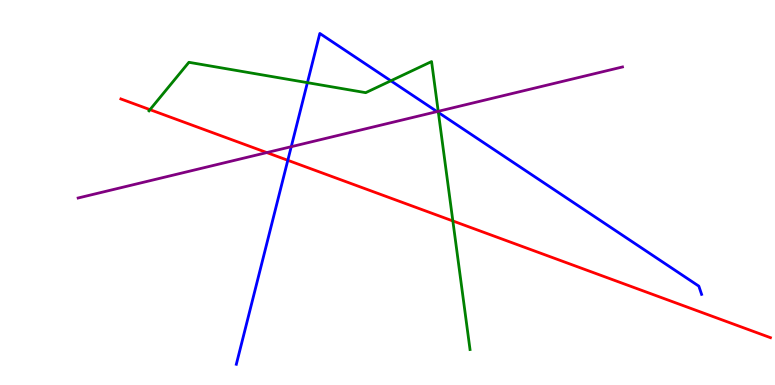[{'lines': ['blue', 'red'], 'intersections': [{'x': 3.71, 'y': 5.84}]}, {'lines': ['green', 'red'], 'intersections': [{'x': 1.94, 'y': 7.15}, {'x': 5.84, 'y': 4.26}]}, {'lines': ['purple', 'red'], 'intersections': [{'x': 3.44, 'y': 6.04}]}, {'lines': ['blue', 'green'], 'intersections': [{'x': 3.97, 'y': 7.85}, {'x': 5.04, 'y': 7.9}, {'x': 5.66, 'y': 7.08}]}, {'lines': ['blue', 'purple'], 'intersections': [{'x': 3.76, 'y': 6.19}, {'x': 5.64, 'y': 7.1}]}, {'lines': ['green', 'purple'], 'intersections': [{'x': 5.65, 'y': 7.11}]}]